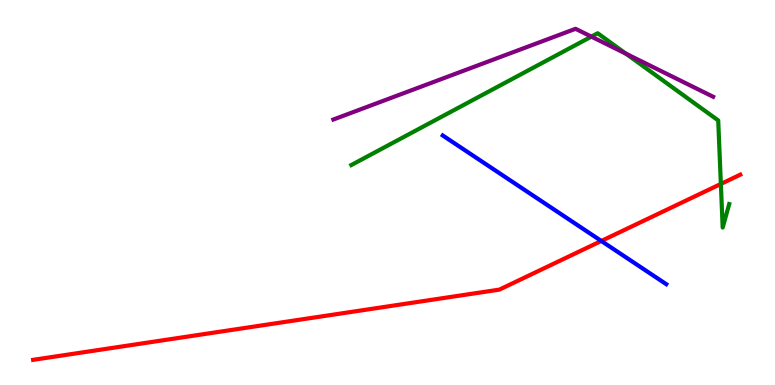[{'lines': ['blue', 'red'], 'intersections': [{'x': 7.76, 'y': 3.74}]}, {'lines': ['green', 'red'], 'intersections': [{'x': 9.3, 'y': 5.22}]}, {'lines': ['purple', 'red'], 'intersections': []}, {'lines': ['blue', 'green'], 'intersections': []}, {'lines': ['blue', 'purple'], 'intersections': []}, {'lines': ['green', 'purple'], 'intersections': [{'x': 7.63, 'y': 9.05}, {'x': 8.08, 'y': 8.61}]}]